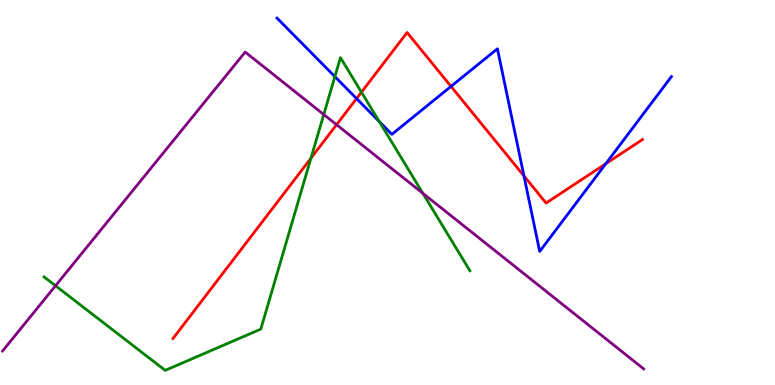[{'lines': ['blue', 'red'], 'intersections': [{'x': 4.6, 'y': 7.44}, {'x': 5.82, 'y': 7.76}, {'x': 6.76, 'y': 5.43}, {'x': 7.82, 'y': 5.75}]}, {'lines': ['green', 'red'], 'intersections': [{'x': 4.01, 'y': 5.89}, {'x': 4.66, 'y': 7.61}]}, {'lines': ['purple', 'red'], 'intersections': [{'x': 4.34, 'y': 6.76}]}, {'lines': ['blue', 'green'], 'intersections': [{'x': 4.32, 'y': 8.01}, {'x': 4.89, 'y': 6.84}]}, {'lines': ['blue', 'purple'], 'intersections': []}, {'lines': ['green', 'purple'], 'intersections': [{'x': 0.717, 'y': 2.58}, {'x': 4.18, 'y': 7.03}, {'x': 5.46, 'y': 4.98}]}]